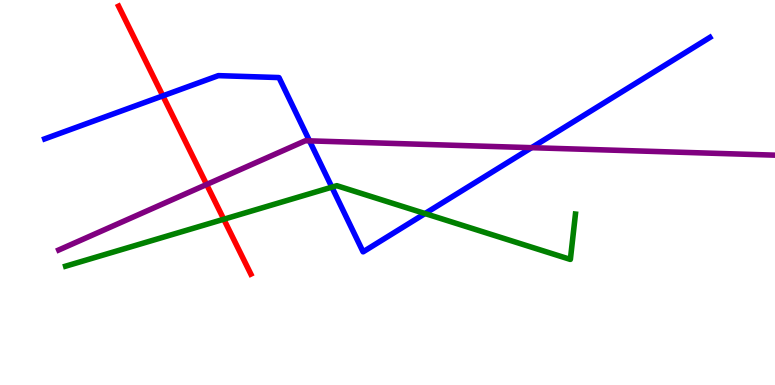[{'lines': ['blue', 'red'], 'intersections': [{'x': 2.1, 'y': 7.51}]}, {'lines': ['green', 'red'], 'intersections': [{'x': 2.89, 'y': 4.31}]}, {'lines': ['purple', 'red'], 'intersections': [{'x': 2.67, 'y': 5.21}]}, {'lines': ['blue', 'green'], 'intersections': [{'x': 4.28, 'y': 5.14}, {'x': 5.48, 'y': 4.45}]}, {'lines': ['blue', 'purple'], 'intersections': [{'x': 3.99, 'y': 6.34}, {'x': 6.86, 'y': 6.16}]}, {'lines': ['green', 'purple'], 'intersections': []}]